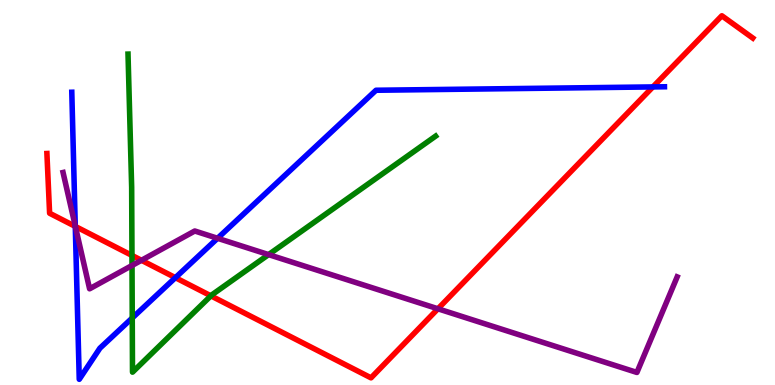[{'lines': ['blue', 'red'], 'intersections': [{'x': 0.971, 'y': 4.12}, {'x': 2.26, 'y': 2.79}, {'x': 8.42, 'y': 7.74}]}, {'lines': ['green', 'red'], 'intersections': [{'x': 1.7, 'y': 3.37}, {'x': 2.72, 'y': 2.32}]}, {'lines': ['purple', 'red'], 'intersections': [{'x': 0.972, 'y': 4.12}, {'x': 1.83, 'y': 3.24}, {'x': 5.65, 'y': 1.98}]}, {'lines': ['blue', 'green'], 'intersections': [{'x': 1.71, 'y': 1.74}]}, {'lines': ['blue', 'purple'], 'intersections': [{'x': 0.971, 'y': 4.13}, {'x': 2.81, 'y': 3.81}]}, {'lines': ['green', 'purple'], 'intersections': [{'x': 1.7, 'y': 3.1}, {'x': 3.47, 'y': 3.39}]}]